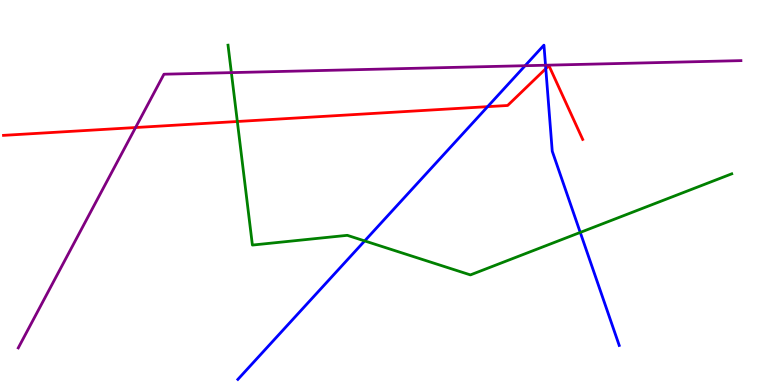[{'lines': ['blue', 'red'], 'intersections': [{'x': 6.29, 'y': 7.23}, {'x': 7.04, 'y': 8.22}]}, {'lines': ['green', 'red'], 'intersections': [{'x': 3.06, 'y': 6.84}]}, {'lines': ['purple', 'red'], 'intersections': [{'x': 1.75, 'y': 6.69}]}, {'lines': ['blue', 'green'], 'intersections': [{'x': 4.71, 'y': 3.74}, {'x': 7.49, 'y': 3.96}]}, {'lines': ['blue', 'purple'], 'intersections': [{'x': 6.78, 'y': 8.29}, {'x': 7.04, 'y': 8.31}]}, {'lines': ['green', 'purple'], 'intersections': [{'x': 2.99, 'y': 8.11}]}]